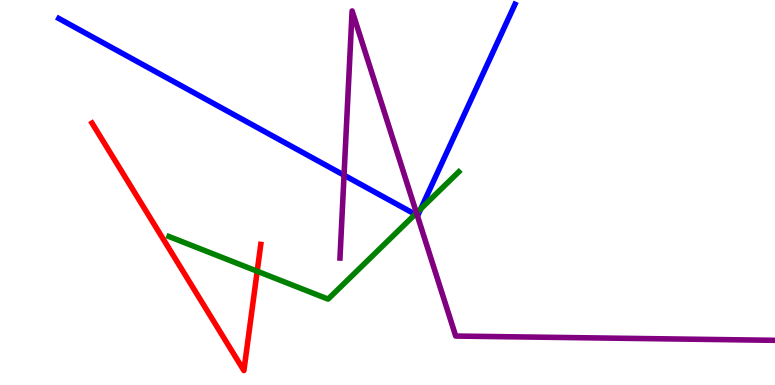[{'lines': ['blue', 'red'], 'intersections': []}, {'lines': ['green', 'red'], 'intersections': [{'x': 3.32, 'y': 2.96}]}, {'lines': ['purple', 'red'], 'intersections': []}, {'lines': ['blue', 'green'], 'intersections': [{'x': 5.36, 'y': 4.43}, {'x': 5.43, 'y': 4.58}]}, {'lines': ['blue', 'purple'], 'intersections': [{'x': 4.44, 'y': 5.45}, {'x': 5.38, 'y': 4.4}]}, {'lines': ['green', 'purple'], 'intersections': [{'x': 5.37, 'y': 4.47}]}]